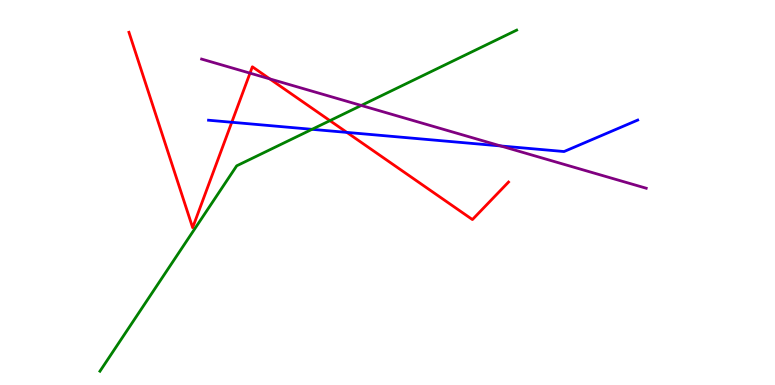[{'lines': ['blue', 'red'], 'intersections': [{'x': 2.99, 'y': 6.82}, {'x': 4.48, 'y': 6.56}]}, {'lines': ['green', 'red'], 'intersections': [{'x': 4.26, 'y': 6.87}]}, {'lines': ['purple', 'red'], 'intersections': [{'x': 3.23, 'y': 8.1}, {'x': 3.48, 'y': 7.95}]}, {'lines': ['blue', 'green'], 'intersections': [{'x': 4.03, 'y': 6.64}]}, {'lines': ['blue', 'purple'], 'intersections': [{'x': 6.46, 'y': 6.21}]}, {'lines': ['green', 'purple'], 'intersections': [{'x': 4.66, 'y': 7.26}]}]